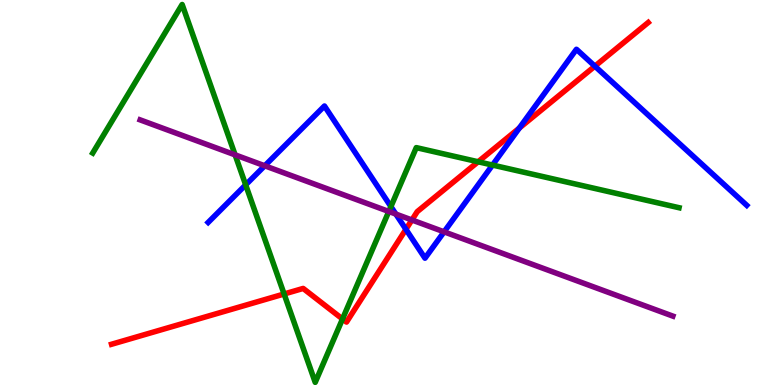[{'lines': ['blue', 'red'], 'intersections': [{'x': 5.24, 'y': 4.04}, {'x': 6.7, 'y': 6.67}, {'x': 7.68, 'y': 8.28}]}, {'lines': ['green', 'red'], 'intersections': [{'x': 3.67, 'y': 2.36}, {'x': 4.42, 'y': 1.71}, {'x': 6.17, 'y': 5.8}]}, {'lines': ['purple', 'red'], 'intersections': [{'x': 5.31, 'y': 4.29}]}, {'lines': ['blue', 'green'], 'intersections': [{'x': 3.17, 'y': 5.2}, {'x': 5.04, 'y': 4.63}, {'x': 6.35, 'y': 5.71}]}, {'lines': ['blue', 'purple'], 'intersections': [{'x': 3.42, 'y': 5.69}, {'x': 5.11, 'y': 4.44}, {'x': 5.73, 'y': 3.98}]}, {'lines': ['green', 'purple'], 'intersections': [{'x': 3.03, 'y': 5.98}, {'x': 5.02, 'y': 4.51}]}]